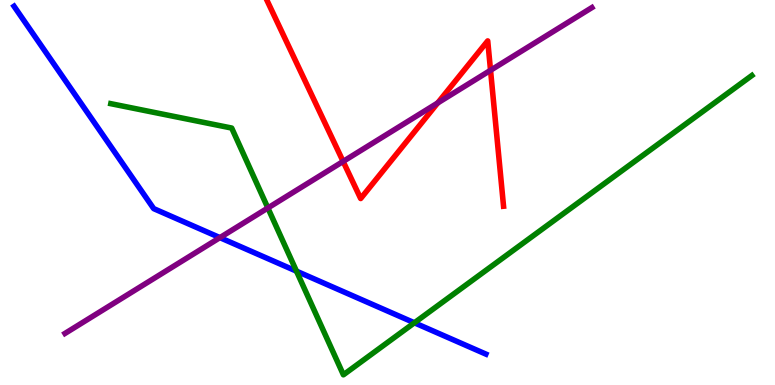[{'lines': ['blue', 'red'], 'intersections': []}, {'lines': ['green', 'red'], 'intersections': []}, {'lines': ['purple', 'red'], 'intersections': [{'x': 4.43, 'y': 5.81}, {'x': 5.65, 'y': 7.33}, {'x': 6.33, 'y': 8.17}]}, {'lines': ['blue', 'green'], 'intersections': [{'x': 3.83, 'y': 2.96}, {'x': 5.35, 'y': 1.62}]}, {'lines': ['blue', 'purple'], 'intersections': [{'x': 2.84, 'y': 3.83}]}, {'lines': ['green', 'purple'], 'intersections': [{'x': 3.46, 'y': 4.6}]}]